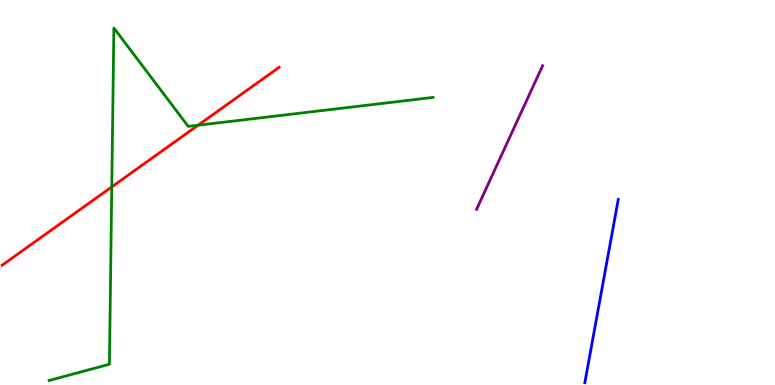[{'lines': ['blue', 'red'], 'intersections': []}, {'lines': ['green', 'red'], 'intersections': [{'x': 1.44, 'y': 5.15}, {'x': 2.56, 'y': 6.75}]}, {'lines': ['purple', 'red'], 'intersections': []}, {'lines': ['blue', 'green'], 'intersections': []}, {'lines': ['blue', 'purple'], 'intersections': []}, {'lines': ['green', 'purple'], 'intersections': []}]